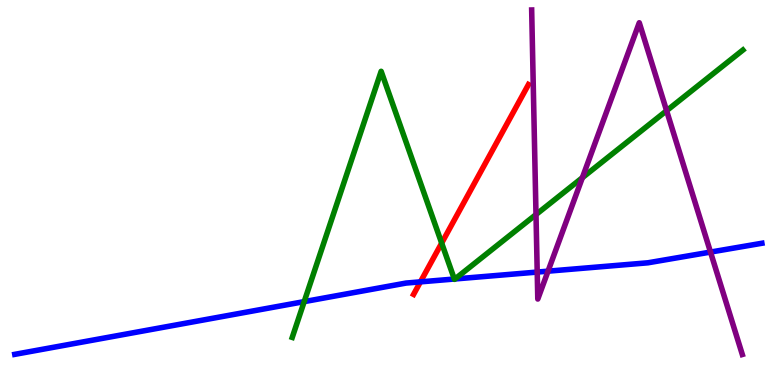[{'lines': ['blue', 'red'], 'intersections': [{'x': 5.43, 'y': 2.68}]}, {'lines': ['green', 'red'], 'intersections': [{'x': 5.7, 'y': 3.69}]}, {'lines': ['purple', 'red'], 'intersections': []}, {'lines': ['blue', 'green'], 'intersections': [{'x': 3.93, 'y': 2.17}, {'x': 5.86, 'y': 2.75}, {'x': 5.87, 'y': 2.75}]}, {'lines': ['blue', 'purple'], 'intersections': [{'x': 6.93, 'y': 2.93}, {'x': 7.07, 'y': 2.96}, {'x': 9.17, 'y': 3.45}]}, {'lines': ['green', 'purple'], 'intersections': [{'x': 6.92, 'y': 4.43}, {'x': 7.51, 'y': 5.38}, {'x': 8.6, 'y': 7.12}]}]